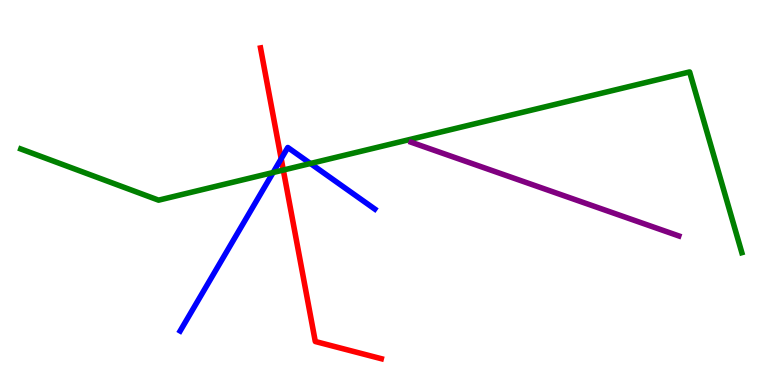[{'lines': ['blue', 'red'], 'intersections': [{'x': 3.63, 'y': 5.88}]}, {'lines': ['green', 'red'], 'intersections': [{'x': 3.66, 'y': 5.58}]}, {'lines': ['purple', 'red'], 'intersections': []}, {'lines': ['blue', 'green'], 'intersections': [{'x': 3.52, 'y': 5.52}, {'x': 4.01, 'y': 5.75}]}, {'lines': ['blue', 'purple'], 'intersections': []}, {'lines': ['green', 'purple'], 'intersections': []}]